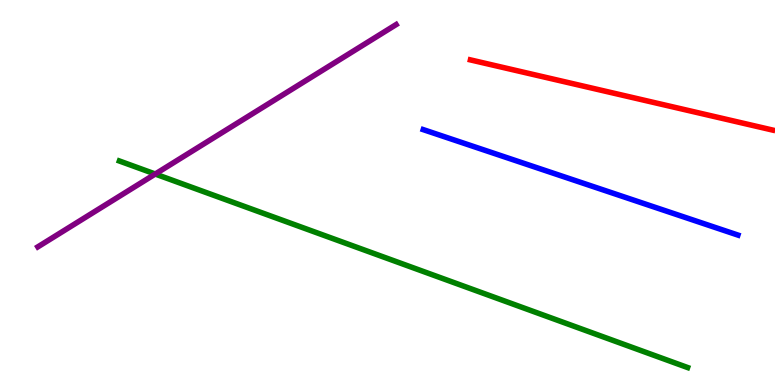[{'lines': ['blue', 'red'], 'intersections': []}, {'lines': ['green', 'red'], 'intersections': []}, {'lines': ['purple', 'red'], 'intersections': []}, {'lines': ['blue', 'green'], 'intersections': []}, {'lines': ['blue', 'purple'], 'intersections': []}, {'lines': ['green', 'purple'], 'intersections': [{'x': 2.0, 'y': 5.48}]}]